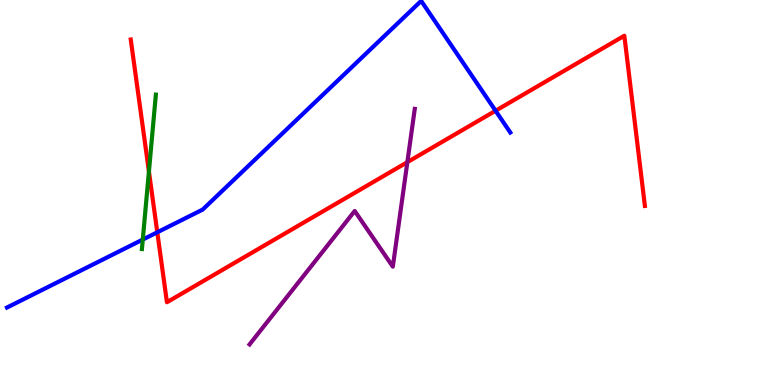[{'lines': ['blue', 'red'], 'intersections': [{'x': 2.03, 'y': 3.97}, {'x': 6.39, 'y': 7.12}]}, {'lines': ['green', 'red'], 'intersections': [{'x': 1.92, 'y': 5.55}]}, {'lines': ['purple', 'red'], 'intersections': [{'x': 5.26, 'y': 5.79}]}, {'lines': ['blue', 'green'], 'intersections': [{'x': 1.84, 'y': 3.78}]}, {'lines': ['blue', 'purple'], 'intersections': []}, {'lines': ['green', 'purple'], 'intersections': []}]